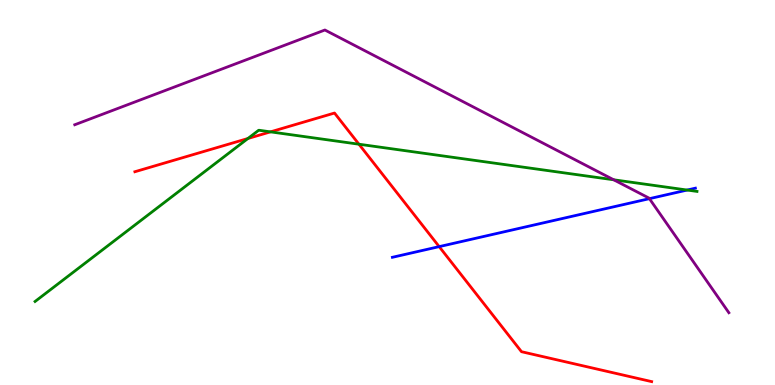[{'lines': ['blue', 'red'], 'intersections': [{'x': 5.67, 'y': 3.59}]}, {'lines': ['green', 'red'], 'intersections': [{'x': 3.2, 'y': 6.4}, {'x': 3.49, 'y': 6.58}, {'x': 4.63, 'y': 6.25}]}, {'lines': ['purple', 'red'], 'intersections': []}, {'lines': ['blue', 'green'], 'intersections': [{'x': 8.87, 'y': 5.06}]}, {'lines': ['blue', 'purple'], 'intersections': [{'x': 8.38, 'y': 4.84}]}, {'lines': ['green', 'purple'], 'intersections': [{'x': 7.92, 'y': 5.33}]}]